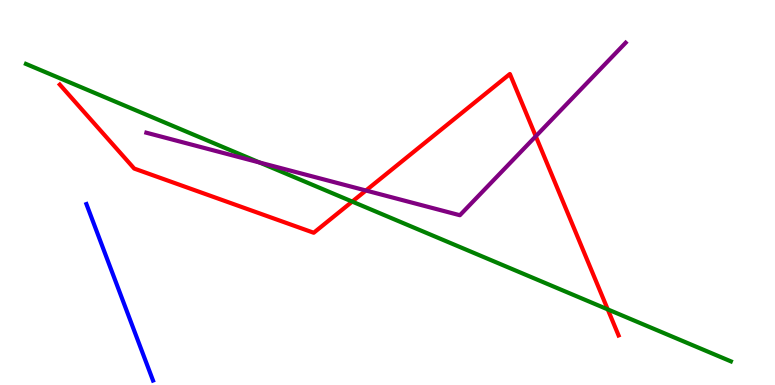[{'lines': ['blue', 'red'], 'intersections': []}, {'lines': ['green', 'red'], 'intersections': [{'x': 4.54, 'y': 4.76}, {'x': 7.84, 'y': 1.96}]}, {'lines': ['purple', 'red'], 'intersections': [{'x': 4.72, 'y': 5.05}, {'x': 6.91, 'y': 6.46}]}, {'lines': ['blue', 'green'], 'intersections': []}, {'lines': ['blue', 'purple'], 'intersections': []}, {'lines': ['green', 'purple'], 'intersections': [{'x': 3.35, 'y': 5.78}]}]